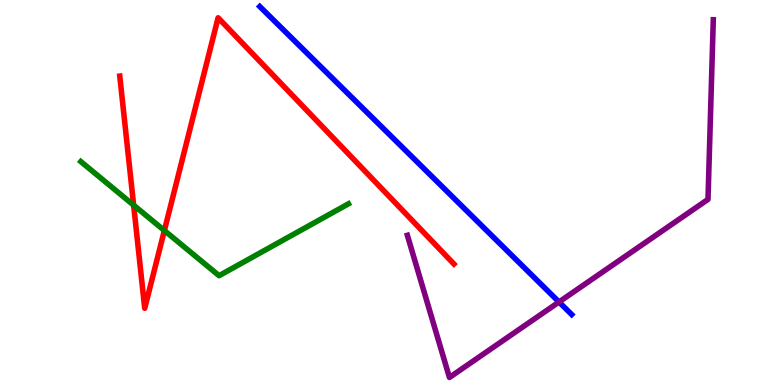[{'lines': ['blue', 'red'], 'intersections': []}, {'lines': ['green', 'red'], 'intersections': [{'x': 1.72, 'y': 4.67}, {'x': 2.12, 'y': 4.01}]}, {'lines': ['purple', 'red'], 'intersections': []}, {'lines': ['blue', 'green'], 'intersections': []}, {'lines': ['blue', 'purple'], 'intersections': [{'x': 7.21, 'y': 2.16}]}, {'lines': ['green', 'purple'], 'intersections': []}]